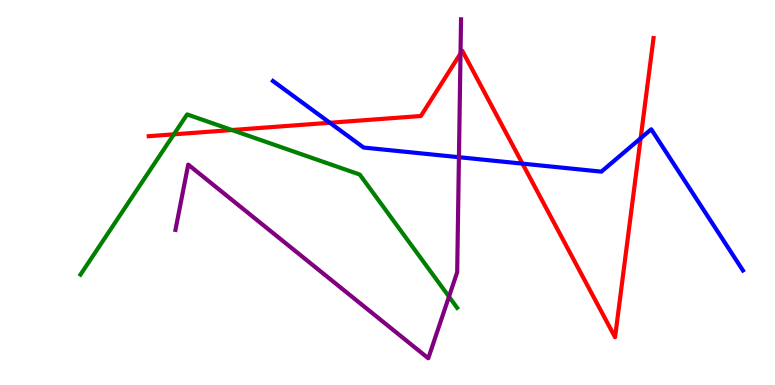[{'lines': ['blue', 'red'], 'intersections': [{'x': 4.26, 'y': 6.81}, {'x': 6.74, 'y': 5.75}, {'x': 8.27, 'y': 6.41}]}, {'lines': ['green', 'red'], 'intersections': [{'x': 2.24, 'y': 6.51}, {'x': 2.99, 'y': 6.62}]}, {'lines': ['purple', 'red'], 'intersections': [{'x': 5.94, 'y': 8.61}]}, {'lines': ['blue', 'green'], 'intersections': []}, {'lines': ['blue', 'purple'], 'intersections': [{'x': 5.92, 'y': 5.92}]}, {'lines': ['green', 'purple'], 'intersections': [{'x': 5.79, 'y': 2.29}]}]